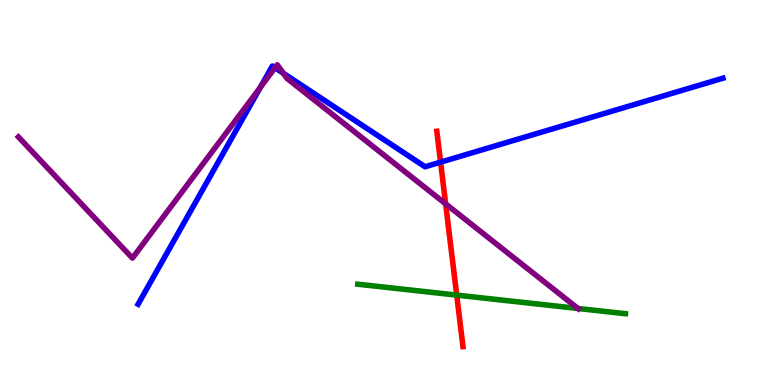[{'lines': ['blue', 'red'], 'intersections': [{'x': 5.68, 'y': 5.79}]}, {'lines': ['green', 'red'], 'intersections': [{'x': 5.89, 'y': 2.33}]}, {'lines': ['purple', 'red'], 'intersections': [{'x': 5.75, 'y': 4.7}]}, {'lines': ['blue', 'green'], 'intersections': []}, {'lines': ['blue', 'purple'], 'intersections': [{'x': 3.36, 'y': 7.73}, {'x': 3.55, 'y': 8.24}, {'x': 3.66, 'y': 8.1}]}, {'lines': ['green', 'purple'], 'intersections': [{'x': 7.46, 'y': 1.99}]}]